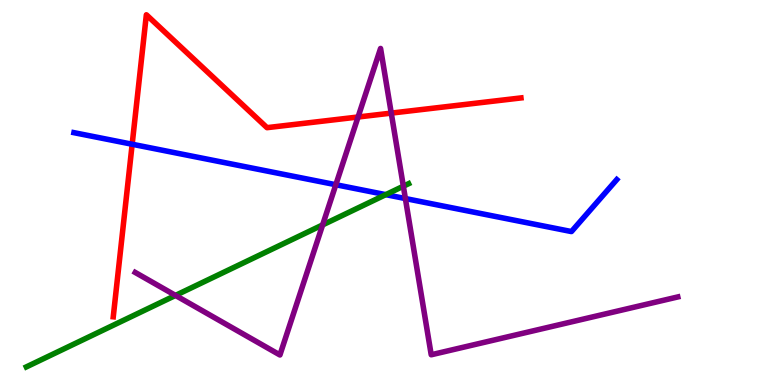[{'lines': ['blue', 'red'], 'intersections': [{'x': 1.71, 'y': 6.25}]}, {'lines': ['green', 'red'], 'intersections': []}, {'lines': ['purple', 'red'], 'intersections': [{'x': 4.62, 'y': 6.96}, {'x': 5.05, 'y': 7.06}]}, {'lines': ['blue', 'green'], 'intersections': [{'x': 4.98, 'y': 4.94}]}, {'lines': ['blue', 'purple'], 'intersections': [{'x': 4.33, 'y': 5.2}, {'x': 5.23, 'y': 4.84}]}, {'lines': ['green', 'purple'], 'intersections': [{'x': 2.26, 'y': 2.33}, {'x': 4.16, 'y': 4.16}, {'x': 5.2, 'y': 5.16}]}]